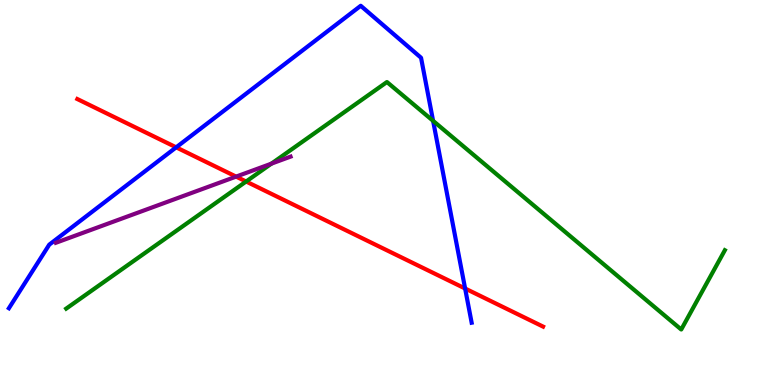[{'lines': ['blue', 'red'], 'intersections': [{'x': 2.27, 'y': 6.17}, {'x': 6.0, 'y': 2.51}]}, {'lines': ['green', 'red'], 'intersections': [{'x': 3.18, 'y': 5.29}]}, {'lines': ['purple', 'red'], 'intersections': [{'x': 3.05, 'y': 5.41}]}, {'lines': ['blue', 'green'], 'intersections': [{'x': 5.59, 'y': 6.86}]}, {'lines': ['blue', 'purple'], 'intersections': []}, {'lines': ['green', 'purple'], 'intersections': [{'x': 3.5, 'y': 5.75}]}]